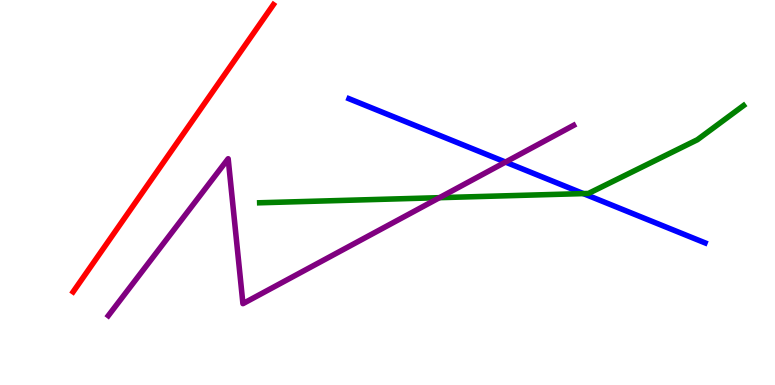[{'lines': ['blue', 'red'], 'intersections': []}, {'lines': ['green', 'red'], 'intersections': []}, {'lines': ['purple', 'red'], 'intersections': []}, {'lines': ['blue', 'green'], 'intersections': [{'x': 7.53, 'y': 4.97}]}, {'lines': ['blue', 'purple'], 'intersections': [{'x': 6.52, 'y': 5.79}]}, {'lines': ['green', 'purple'], 'intersections': [{'x': 5.67, 'y': 4.87}]}]